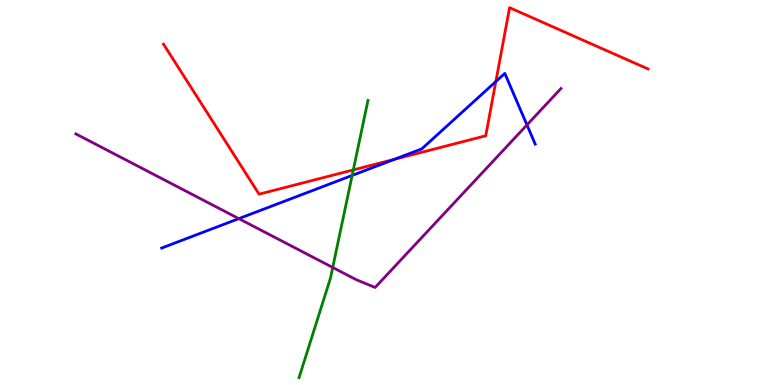[{'lines': ['blue', 'red'], 'intersections': [{'x': 5.09, 'y': 5.86}, {'x': 6.4, 'y': 7.88}]}, {'lines': ['green', 'red'], 'intersections': [{'x': 4.56, 'y': 5.59}]}, {'lines': ['purple', 'red'], 'intersections': []}, {'lines': ['blue', 'green'], 'intersections': [{'x': 4.54, 'y': 5.44}]}, {'lines': ['blue', 'purple'], 'intersections': [{'x': 3.08, 'y': 4.32}, {'x': 6.8, 'y': 6.76}]}, {'lines': ['green', 'purple'], 'intersections': [{'x': 4.29, 'y': 3.05}]}]